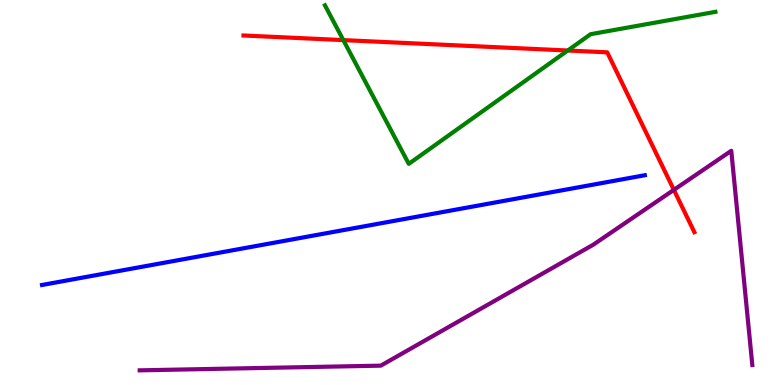[{'lines': ['blue', 'red'], 'intersections': []}, {'lines': ['green', 'red'], 'intersections': [{'x': 4.43, 'y': 8.96}, {'x': 7.33, 'y': 8.69}]}, {'lines': ['purple', 'red'], 'intersections': [{'x': 8.7, 'y': 5.07}]}, {'lines': ['blue', 'green'], 'intersections': []}, {'lines': ['blue', 'purple'], 'intersections': []}, {'lines': ['green', 'purple'], 'intersections': []}]